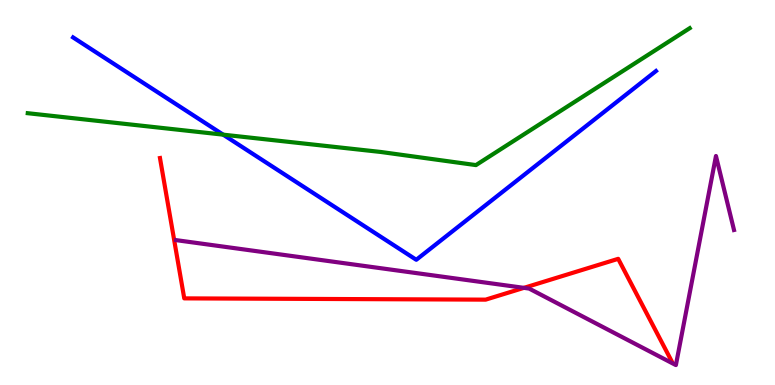[{'lines': ['blue', 'red'], 'intersections': []}, {'lines': ['green', 'red'], 'intersections': []}, {'lines': ['purple', 'red'], 'intersections': [{'x': 6.76, 'y': 2.52}]}, {'lines': ['blue', 'green'], 'intersections': [{'x': 2.88, 'y': 6.5}]}, {'lines': ['blue', 'purple'], 'intersections': []}, {'lines': ['green', 'purple'], 'intersections': []}]